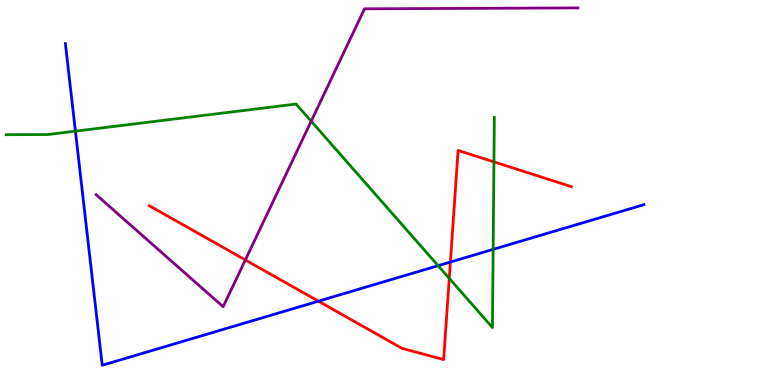[{'lines': ['blue', 'red'], 'intersections': [{'x': 4.11, 'y': 2.18}, {'x': 5.81, 'y': 3.19}]}, {'lines': ['green', 'red'], 'intersections': [{'x': 5.8, 'y': 2.77}, {'x': 6.37, 'y': 5.8}]}, {'lines': ['purple', 'red'], 'intersections': [{'x': 3.17, 'y': 3.25}]}, {'lines': ['blue', 'green'], 'intersections': [{'x': 0.973, 'y': 6.59}, {'x': 5.65, 'y': 3.1}, {'x': 6.36, 'y': 3.52}]}, {'lines': ['blue', 'purple'], 'intersections': []}, {'lines': ['green', 'purple'], 'intersections': [{'x': 4.02, 'y': 6.85}]}]